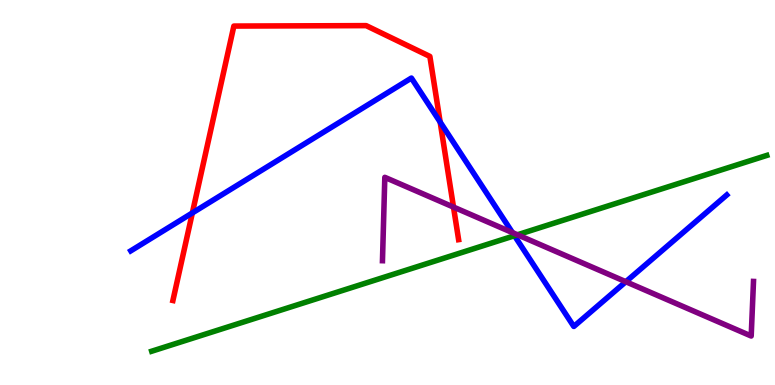[{'lines': ['blue', 'red'], 'intersections': [{'x': 2.48, 'y': 4.47}, {'x': 5.68, 'y': 6.83}]}, {'lines': ['green', 'red'], 'intersections': []}, {'lines': ['purple', 'red'], 'intersections': [{'x': 5.85, 'y': 4.62}]}, {'lines': ['blue', 'green'], 'intersections': [{'x': 6.64, 'y': 3.88}]}, {'lines': ['blue', 'purple'], 'intersections': [{'x': 6.61, 'y': 3.96}, {'x': 8.08, 'y': 2.68}]}, {'lines': ['green', 'purple'], 'intersections': [{'x': 6.68, 'y': 3.9}]}]